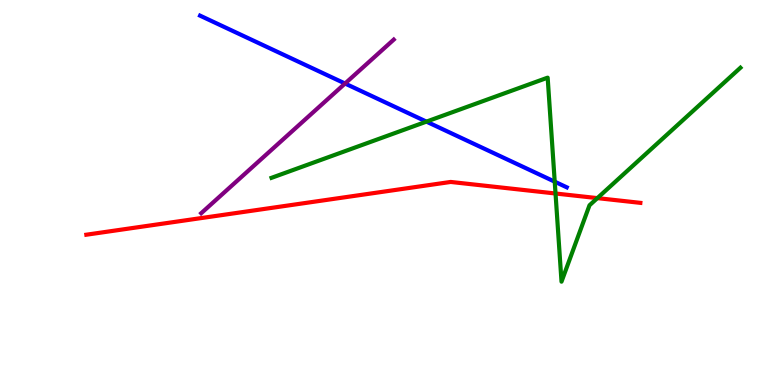[{'lines': ['blue', 'red'], 'intersections': []}, {'lines': ['green', 'red'], 'intersections': [{'x': 7.17, 'y': 4.97}, {'x': 7.71, 'y': 4.85}]}, {'lines': ['purple', 'red'], 'intersections': []}, {'lines': ['blue', 'green'], 'intersections': [{'x': 5.5, 'y': 6.84}, {'x': 7.16, 'y': 5.28}]}, {'lines': ['blue', 'purple'], 'intersections': [{'x': 4.45, 'y': 7.83}]}, {'lines': ['green', 'purple'], 'intersections': []}]